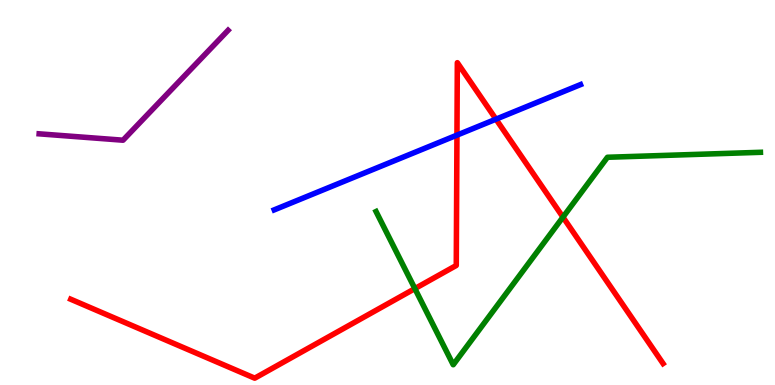[{'lines': ['blue', 'red'], 'intersections': [{'x': 5.9, 'y': 6.49}, {'x': 6.4, 'y': 6.9}]}, {'lines': ['green', 'red'], 'intersections': [{'x': 5.35, 'y': 2.5}, {'x': 7.26, 'y': 4.36}]}, {'lines': ['purple', 'red'], 'intersections': []}, {'lines': ['blue', 'green'], 'intersections': []}, {'lines': ['blue', 'purple'], 'intersections': []}, {'lines': ['green', 'purple'], 'intersections': []}]